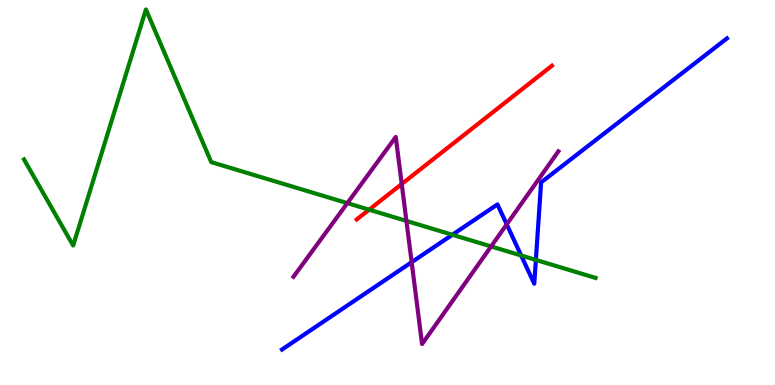[{'lines': ['blue', 'red'], 'intersections': []}, {'lines': ['green', 'red'], 'intersections': [{'x': 4.76, 'y': 4.55}]}, {'lines': ['purple', 'red'], 'intersections': [{'x': 5.18, 'y': 5.22}]}, {'lines': ['blue', 'green'], 'intersections': [{'x': 5.84, 'y': 3.9}, {'x': 6.72, 'y': 3.36}, {'x': 6.91, 'y': 3.25}]}, {'lines': ['blue', 'purple'], 'intersections': [{'x': 5.31, 'y': 3.19}, {'x': 6.54, 'y': 4.17}]}, {'lines': ['green', 'purple'], 'intersections': [{'x': 4.48, 'y': 4.72}, {'x': 5.24, 'y': 4.26}, {'x': 6.34, 'y': 3.6}]}]